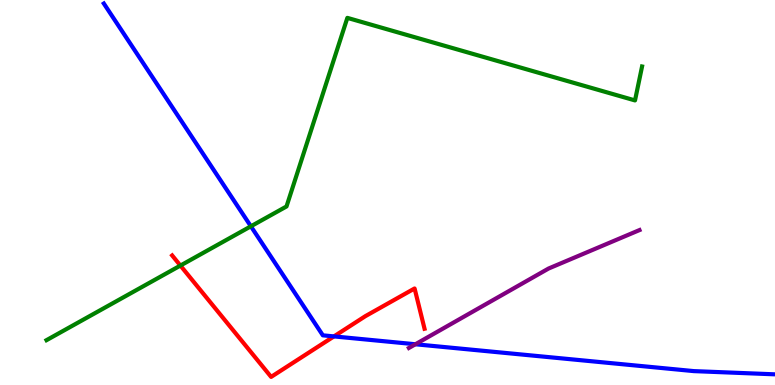[{'lines': ['blue', 'red'], 'intersections': [{'x': 4.31, 'y': 1.26}]}, {'lines': ['green', 'red'], 'intersections': [{'x': 2.33, 'y': 3.1}]}, {'lines': ['purple', 'red'], 'intersections': []}, {'lines': ['blue', 'green'], 'intersections': [{'x': 3.24, 'y': 4.12}]}, {'lines': ['blue', 'purple'], 'intersections': [{'x': 5.36, 'y': 1.06}]}, {'lines': ['green', 'purple'], 'intersections': []}]